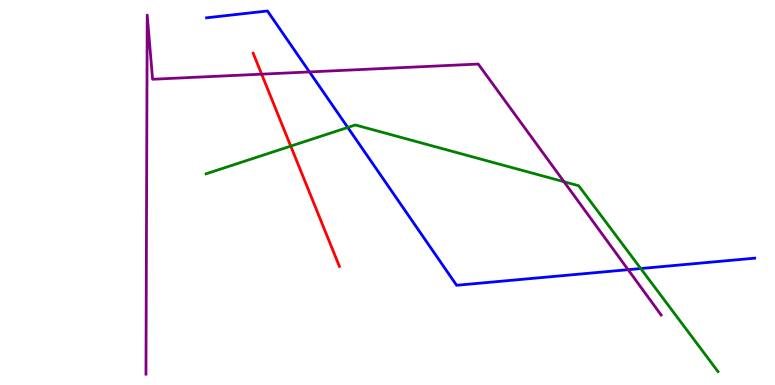[{'lines': ['blue', 'red'], 'intersections': []}, {'lines': ['green', 'red'], 'intersections': [{'x': 3.75, 'y': 6.2}]}, {'lines': ['purple', 'red'], 'intersections': [{'x': 3.38, 'y': 8.07}]}, {'lines': ['blue', 'green'], 'intersections': [{'x': 4.49, 'y': 6.69}, {'x': 8.27, 'y': 3.03}]}, {'lines': ['blue', 'purple'], 'intersections': [{'x': 3.99, 'y': 8.13}, {'x': 8.1, 'y': 3.0}]}, {'lines': ['green', 'purple'], 'intersections': [{'x': 7.28, 'y': 5.28}]}]